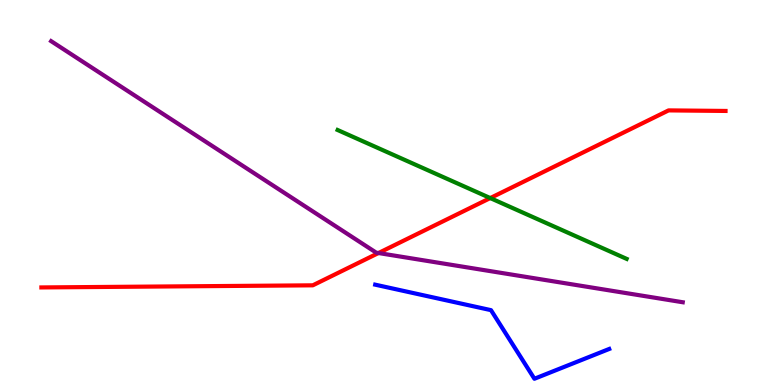[{'lines': ['blue', 'red'], 'intersections': []}, {'lines': ['green', 'red'], 'intersections': [{'x': 6.33, 'y': 4.86}]}, {'lines': ['purple', 'red'], 'intersections': [{'x': 4.88, 'y': 3.43}]}, {'lines': ['blue', 'green'], 'intersections': []}, {'lines': ['blue', 'purple'], 'intersections': []}, {'lines': ['green', 'purple'], 'intersections': []}]